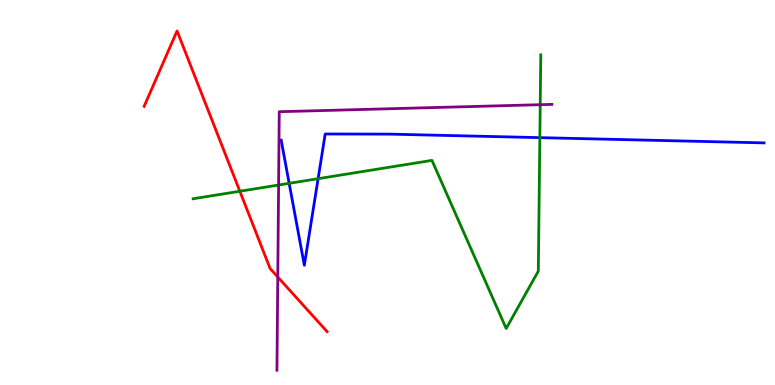[{'lines': ['blue', 'red'], 'intersections': []}, {'lines': ['green', 'red'], 'intersections': [{'x': 3.09, 'y': 5.03}]}, {'lines': ['purple', 'red'], 'intersections': [{'x': 3.58, 'y': 2.8}]}, {'lines': ['blue', 'green'], 'intersections': [{'x': 3.73, 'y': 5.24}, {'x': 4.1, 'y': 5.36}, {'x': 6.97, 'y': 6.42}]}, {'lines': ['blue', 'purple'], 'intersections': []}, {'lines': ['green', 'purple'], 'intersections': [{'x': 3.59, 'y': 5.19}, {'x': 6.97, 'y': 7.28}]}]